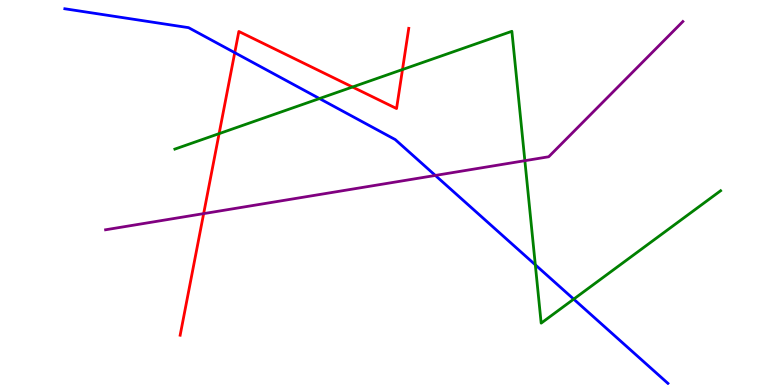[{'lines': ['blue', 'red'], 'intersections': [{'x': 3.03, 'y': 8.63}]}, {'lines': ['green', 'red'], 'intersections': [{'x': 2.83, 'y': 6.53}, {'x': 4.55, 'y': 7.74}, {'x': 5.19, 'y': 8.19}]}, {'lines': ['purple', 'red'], 'intersections': [{'x': 2.63, 'y': 4.45}]}, {'lines': ['blue', 'green'], 'intersections': [{'x': 4.12, 'y': 7.44}, {'x': 6.91, 'y': 3.12}, {'x': 7.4, 'y': 2.23}]}, {'lines': ['blue', 'purple'], 'intersections': [{'x': 5.62, 'y': 5.44}]}, {'lines': ['green', 'purple'], 'intersections': [{'x': 6.77, 'y': 5.83}]}]